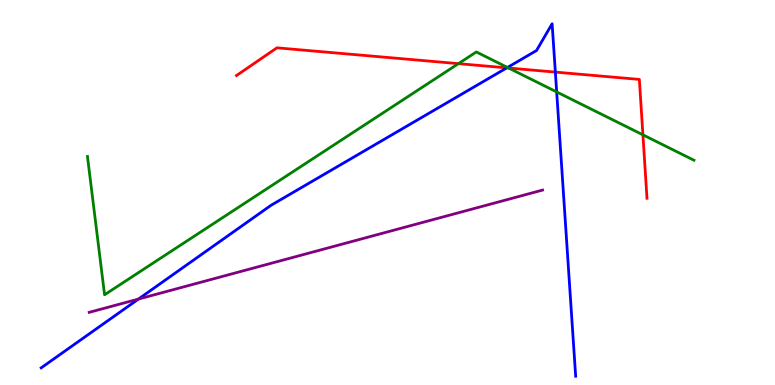[{'lines': ['blue', 'red'], 'intersections': [{'x': 6.54, 'y': 8.24}, {'x': 7.17, 'y': 8.13}]}, {'lines': ['green', 'red'], 'intersections': [{'x': 5.92, 'y': 8.35}, {'x': 6.56, 'y': 8.23}, {'x': 8.3, 'y': 6.5}]}, {'lines': ['purple', 'red'], 'intersections': []}, {'lines': ['blue', 'green'], 'intersections': [{'x': 6.55, 'y': 8.25}, {'x': 7.18, 'y': 7.61}]}, {'lines': ['blue', 'purple'], 'intersections': [{'x': 1.79, 'y': 2.23}]}, {'lines': ['green', 'purple'], 'intersections': []}]